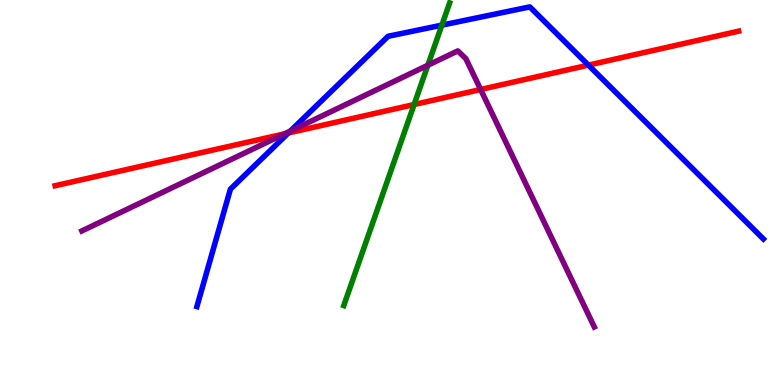[{'lines': ['blue', 'red'], 'intersections': [{'x': 3.72, 'y': 6.55}, {'x': 7.59, 'y': 8.31}]}, {'lines': ['green', 'red'], 'intersections': [{'x': 5.34, 'y': 7.28}]}, {'lines': ['purple', 'red'], 'intersections': [{'x': 3.67, 'y': 6.52}, {'x': 6.2, 'y': 7.68}]}, {'lines': ['blue', 'green'], 'intersections': [{'x': 5.7, 'y': 9.35}]}, {'lines': ['blue', 'purple'], 'intersections': [{'x': 3.74, 'y': 6.59}]}, {'lines': ['green', 'purple'], 'intersections': [{'x': 5.52, 'y': 8.31}]}]